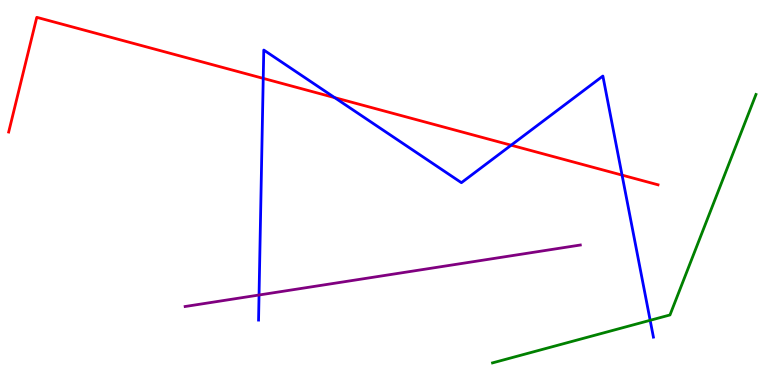[{'lines': ['blue', 'red'], 'intersections': [{'x': 3.4, 'y': 7.96}, {'x': 4.32, 'y': 7.46}, {'x': 6.6, 'y': 6.23}, {'x': 8.03, 'y': 5.45}]}, {'lines': ['green', 'red'], 'intersections': []}, {'lines': ['purple', 'red'], 'intersections': []}, {'lines': ['blue', 'green'], 'intersections': [{'x': 8.39, 'y': 1.68}]}, {'lines': ['blue', 'purple'], 'intersections': [{'x': 3.34, 'y': 2.34}]}, {'lines': ['green', 'purple'], 'intersections': []}]